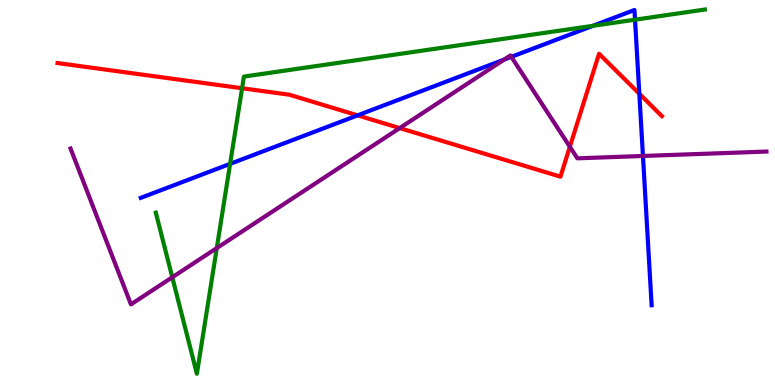[{'lines': ['blue', 'red'], 'intersections': [{'x': 4.61, 'y': 7.0}, {'x': 8.25, 'y': 7.57}]}, {'lines': ['green', 'red'], 'intersections': [{'x': 3.12, 'y': 7.71}]}, {'lines': ['purple', 'red'], 'intersections': [{'x': 5.16, 'y': 6.67}, {'x': 7.35, 'y': 6.19}]}, {'lines': ['blue', 'green'], 'intersections': [{'x': 2.97, 'y': 5.74}, {'x': 7.65, 'y': 9.33}, {'x': 8.19, 'y': 9.49}]}, {'lines': ['blue', 'purple'], 'intersections': [{'x': 6.51, 'y': 8.45}, {'x': 6.6, 'y': 8.52}, {'x': 8.3, 'y': 5.95}]}, {'lines': ['green', 'purple'], 'intersections': [{'x': 2.22, 'y': 2.8}, {'x': 2.8, 'y': 3.56}]}]